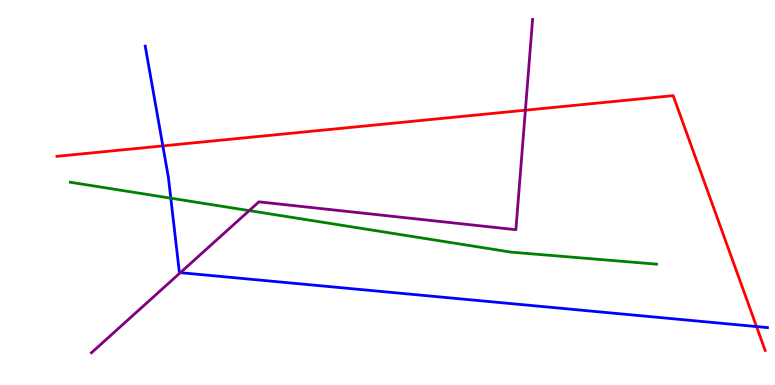[{'lines': ['blue', 'red'], 'intersections': [{'x': 2.1, 'y': 6.21}, {'x': 9.76, 'y': 1.52}]}, {'lines': ['green', 'red'], 'intersections': []}, {'lines': ['purple', 'red'], 'intersections': [{'x': 6.78, 'y': 7.14}]}, {'lines': ['blue', 'green'], 'intersections': [{'x': 2.2, 'y': 4.85}]}, {'lines': ['blue', 'purple'], 'intersections': [{'x': 2.33, 'y': 2.92}]}, {'lines': ['green', 'purple'], 'intersections': [{'x': 3.22, 'y': 4.53}]}]